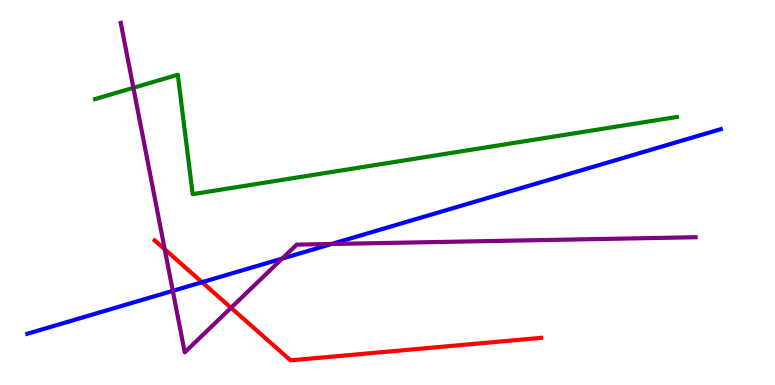[{'lines': ['blue', 'red'], 'intersections': [{'x': 2.61, 'y': 2.67}]}, {'lines': ['green', 'red'], 'intersections': []}, {'lines': ['purple', 'red'], 'intersections': [{'x': 2.13, 'y': 3.53}, {'x': 2.98, 'y': 2.01}]}, {'lines': ['blue', 'green'], 'intersections': []}, {'lines': ['blue', 'purple'], 'intersections': [{'x': 2.23, 'y': 2.45}, {'x': 3.64, 'y': 3.28}, {'x': 4.28, 'y': 3.66}]}, {'lines': ['green', 'purple'], 'intersections': [{'x': 1.72, 'y': 7.72}]}]